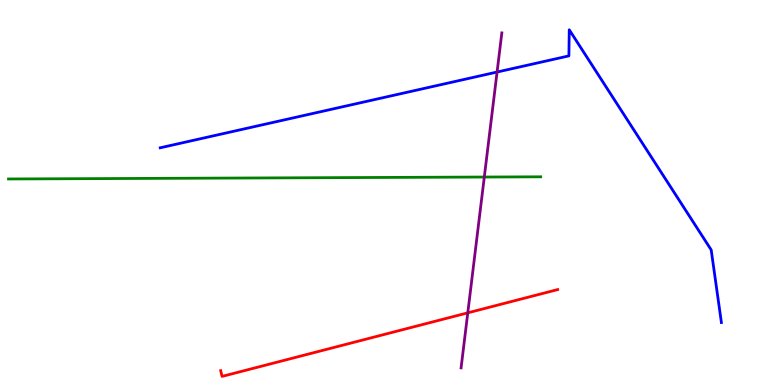[{'lines': ['blue', 'red'], 'intersections': []}, {'lines': ['green', 'red'], 'intersections': []}, {'lines': ['purple', 'red'], 'intersections': [{'x': 6.04, 'y': 1.87}]}, {'lines': ['blue', 'green'], 'intersections': []}, {'lines': ['blue', 'purple'], 'intersections': [{'x': 6.41, 'y': 8.13}]}, {'lines': ['green', 'purple'], 'intersections': [{'x': 6.25, 'y': 5.4}]}]